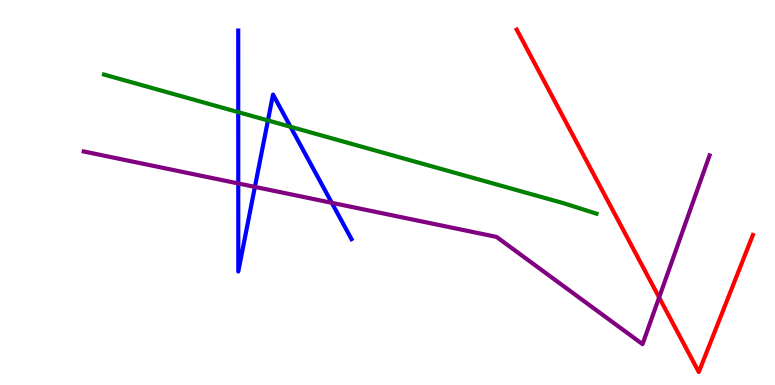[{'lines': ['blue', 'red'], 'intersections': []}, {'lines': ['green', 'red'], 'intersections': []}, {'lines': ['purple', 'red'], 'intersections': [{'x': 8.5, 'y': 2.27}]}, {'lines': ['blue', 'green'], 'intersections': [{'x': 3.07, 'y': 7.09}, {'x': 3.46, 'y': 6.87}, {'x': 3.75, 'y': 6.71}]}, {'lines': ['blue', 'purple'], 'intersections': [{'x': 3.07, 'y': 5.23}, {'x': 3.29, 'y': 5.15}, {'x': 4.28, 'y': 4.73}]}, {'lines': ['green', 'purple'], 'intersections': []}]